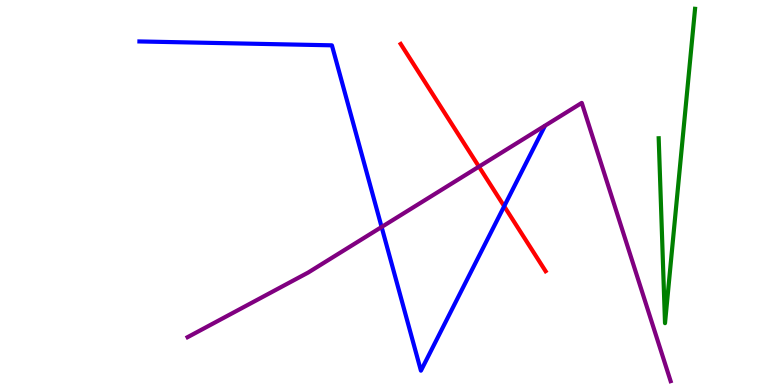[{'lines': ['blue', 'red'], 'intersections': [{'x': 6.51, 'y': 4.64}]}, {'lines': ['green', 'red'], 'intersections': []}, {'lines': ['purple', 'red'], 'intersections': [{'x': 6.18, 'y': 5.67}]}, {'lines': ['blue', 'green'], 'intersections': []}, {'lines': ['blue', 'purple'], 'intersections': [{'x': 4.92, 'y': 4.1}]}, {'lines': ['green', 'purple'], 'intersections': []}]